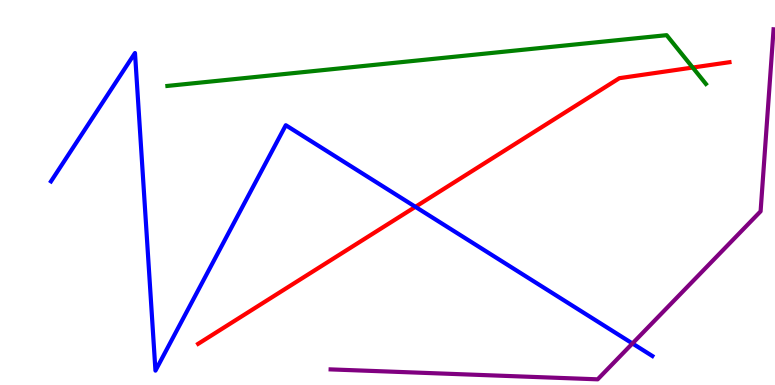[{'lines': ['blue', 'red'], 'intersections': [{'x': 5.36, 'y': 4.63}]}, {'lines': ['green', 'red'], 'intersections': [{'x': 8.94, 'y': 8.25}]}, {'lines': ['purple', 'red'], 'intersections': []}, {'lines': ['blue', 'green'], 'intersections': []}, {'lines': ['blue', 'purple'], 'intersections': [{'x': 8.16, 'y': 1.08}]}, {'lines': ['green', 'purple'], 'intersections': []}]